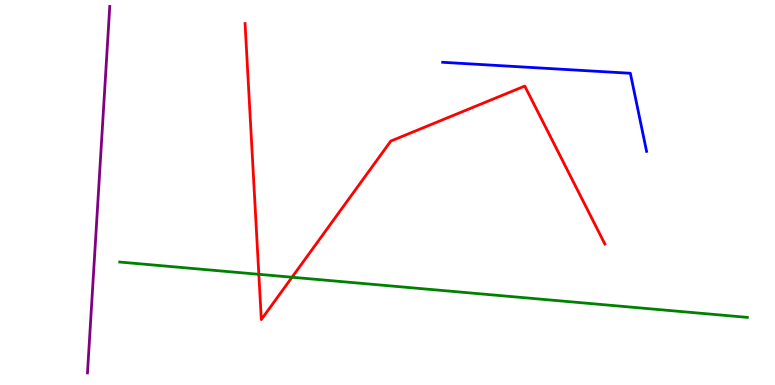[{'lines': ['blue', 'red'], 'intersections': []}, {'lines': ['green', 'red'], 'intersections': [{'x': 3.34, 'y': 2.88}, {'x': 3.77, 'y': 2.8}]}, {'lines': ['purple', 'red'], 'intersections': []}, {'lines': ['blue', 'green'], 'intersections': []}, {'lines': ['blue', 'purple'], 'intersections': []}, {'lines': ['green', 'purple'], 'intersections': []}]